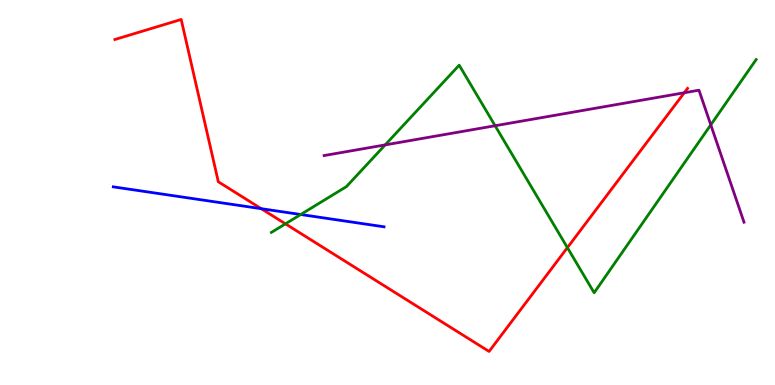[{'lines': ['blue', 'red'], 'intersections': [{'x': 3.37, 'y': 4.58}]}, {'lines': ['green', 'red'], 'intersections': [{'x': 3.68, 'y': 4.19}, {'x': 7.32, 'y': 3.57}]}, {'lines': ['purple', 'red'], 'intersections': [{'x': 8.83, 'y': 7.59}]}, {'lines': ['blue', 'green'], 'intersections': [{'x': 3.88, 'y': 4.43}]}, {'lines': ['blue', 'purple'], 'intersections': []}, {'lines': ['green', 'purple'], 'intersections': [{'x': 4.97, 'y': 6.24}, {'x': 6.39, 'y': 6.73}, {'x': 9.17, 'y': 6.76}]}]